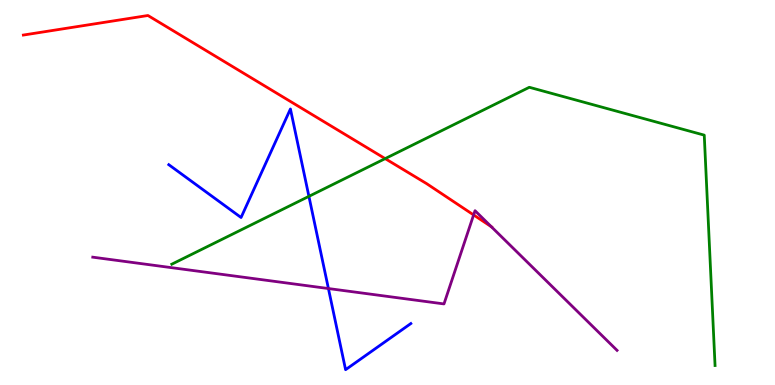[{'lines': ['blue', 'red'], 'intersections': []}, {'lines': ['green', 'red'], 'intersections': [{'x': 4.97, 'y': 5.88}]}, {'lines': ['purple', 'red'], 'intersections': [{'x': 6.11, 'y': 4.42}, {'x': 6.34, 'y': 4.11}]}, {'lines': ['blue', 'green'], 'intersections': [{'x': 3.99, 'y': 4.9}]}, {'lines': ['blue', 'purple'], 'intersections': [{'x': 4.24, 'y': 2.51}]}, {'lines': ['green', 'purple'], 'intersections': []}]